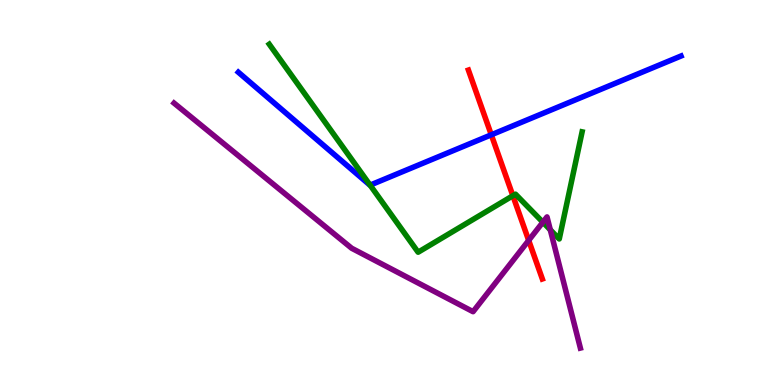[{'lines': ['blue', 'red'], 'intersections': [{'x': 6.34, 'y': 6.5}]}, {'lines': ['green', 'red'], 'intersections': [{'x': 6.62, 'y': 4.92}]}, {'lines': ['purple', 'red'], 'intersections': [{'x': 6.82, 'y': 3.76}]}, {'lines': ['blue', 'green'], 'intersections': [{'x': 4.78, 'y': 5.19}]}, {'lines': ['blue', 'purple'], 'intersections': []}, {'lines': ['green', 'purple'], 'intersections': [{'x': 7.0, 'y': 4.23}, {'x': 7.1, 'y': 4.03}]}]